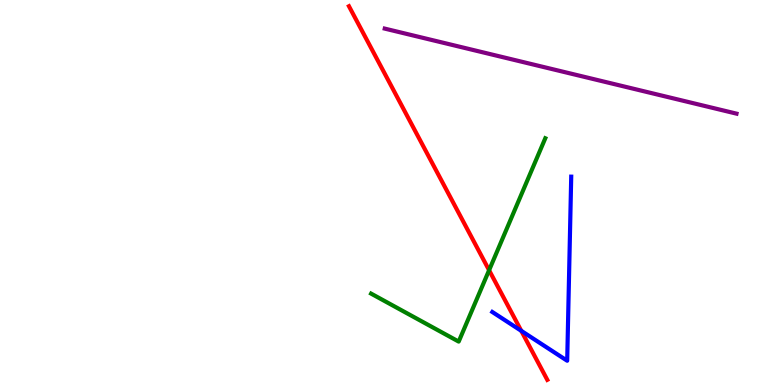[{'lines': ['blue', 'red'], 'intersections': [{'x': 6.73, 'y': 1.41}]}, {'lines': ['green', 'red'], 'intersections': [{'x': 6.31, 'y': 2.98}]}, {'lines': ['purple', 'red'], 'intersections': []}, {'lines': ['blue', 'green'], 'intersections': []}, {'lines': ['blue', 'purple'], 'intersections': []}, {'lines': ['green', 'purple'], 'intersections': []}]